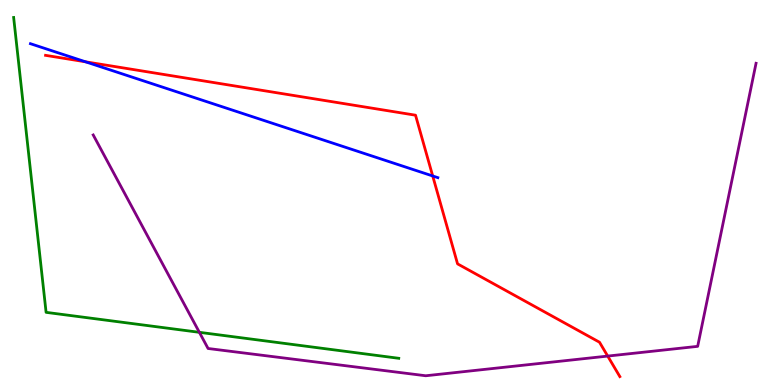[{'lines': ['blue', 'red'], 'intersections': [{'x': 1.1, 'y': 8.39}, {'x': 5.58, 'y': 5.43}]}, {'lines': ['green', 'red'], 'intersections': []}, {'lines': ['purple', 'red'], 'intersections': [{'x': 7.84, 'y': 0.751}]}, {'lines': ['blue', 'green'], 'intersections': []}, {'lines': ['blue', 'purple'], 'intersections': []}, {'lines': ['green', 'purple'], 'intersections': [{'x': 2.57, 'y': 1.37}]}]